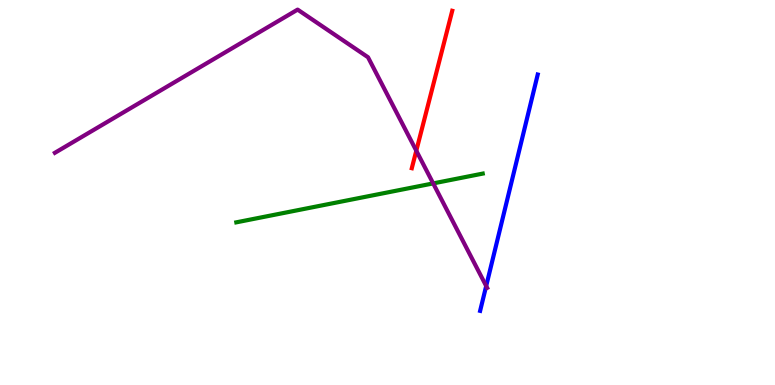[{'lines': ['blue', 'red'], 'intersections': []}, {'lines': ['green', 'red'], 'intersections': []}, {'lines': ['purple', 'red'], 'intersections': [{'x': 5.37, 'y': 6.09}]}, {'lines': ['blue', 'green'], 'intersections': []}, {'lines': ['blue', 'purple'], 'intersections': [{'x': 6.27, 'y': 2.57}]}, {'lines': ['green', 'purple'], 'intersections': [{'x': 5.59, 'y': 5.24}]}]